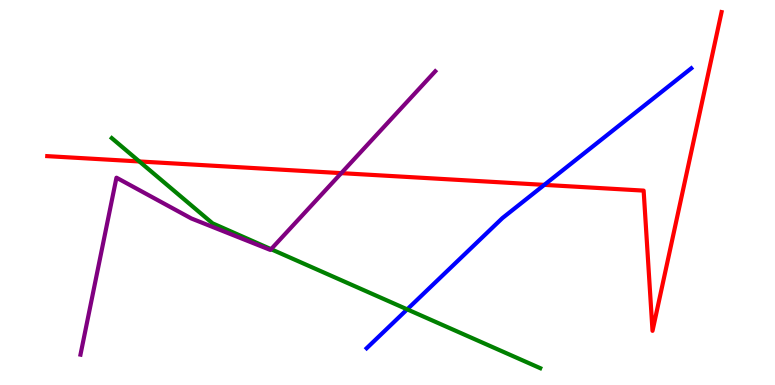[{'lines': ['blue', 'red'], 'intersections': [{'x': 7.02, 'y': 5.2}]}, {'lines': ['green', 'red'], 'intersections': [{'x': 1.8, 'y': 5.81}]}, {'lines': ['purple', 'red'], 'intersections': [{'x': 4.4, 'y': 5.5}]}, {'lines': ['blue', 'green'], 'intersections': [{'x': 5.25, 'y': 1.96}]}, {'lines': ['blue', 'purple'], 'intersections': []}, {'lines': ['green', 'purple'], 'intersections': [{'x': 3.5, 'y': 3.53}]}]